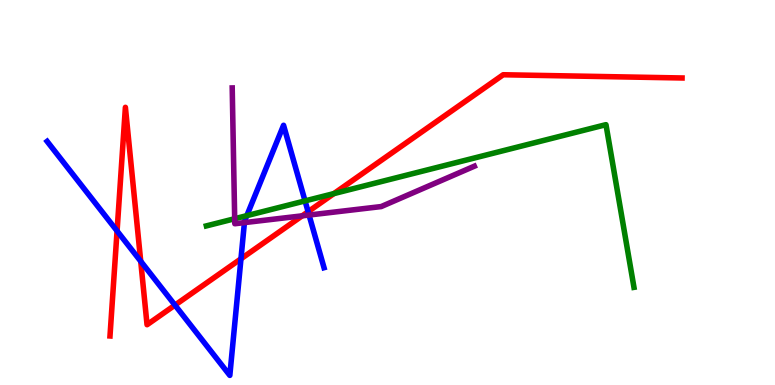[{'lines': ['blue', 'red'], 'intersections': [{'x': 1.51, 'y': 4.0}, {'x': 1.82, 'y': 3.21}, {'x': 2.26, 'y': 2.07}, {'x': 3.11, 'y': 3.28}, {'x': 3.98, 'y': 4.5}]}, {'lines': ['green', 'red'], 'intersections': [{'x': 4.31, 'y': 4.97}]}, {'lines': ['purple', 'red'], 'intersections': [{'x': 3.9, 'y': 4.39}]}, {'lines': ['blue', 'green'], 'intersections': [{'x': 3.18, 'y': 4.4}, {'x': 3.94, 'y': 4.78}]}, {'lines': ['blue', 'purple'], 'intersections': [{'x': 3.15, 'y': 4.22}, {'x': 3.99, 'y': 4.41}]}, {'lines': ['green', 'purple'], 'intersections': [{'x': 3.03, 'y': 4.32}]}]